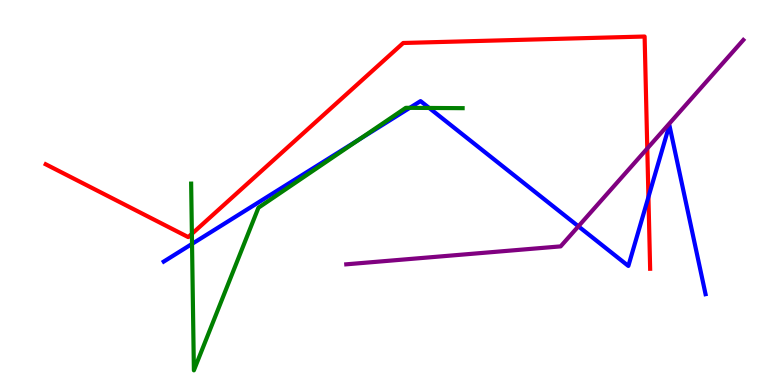[{'lines': ['blue', 'red'], 'intersections': [{'x': 8.37, 'y': 4.88}]}, {'lines': ['green', 'red'], 'intersections': [{'x': 2.48, 'y': 3.93}]}, {'lines': ['purple', 'red'], 'intersections': [{'x': 8.35, 'y': 6.14}]}, {'lines': ['blue', 'green'], 'intersections': [{'x': 2.48, 'y': 3.66}, {'x': 4.63, 'y': 6.37}, {'x': 5.29, 'y': 7.2}, {'x': 5.54, 'y': 7.2}]}, {'lines': ['blue', 'purple'], 'intersections': [{'x': 7.46, 'y': 4.12}]}, {'lines': ['green', 'purple'], 'intersections': []}]